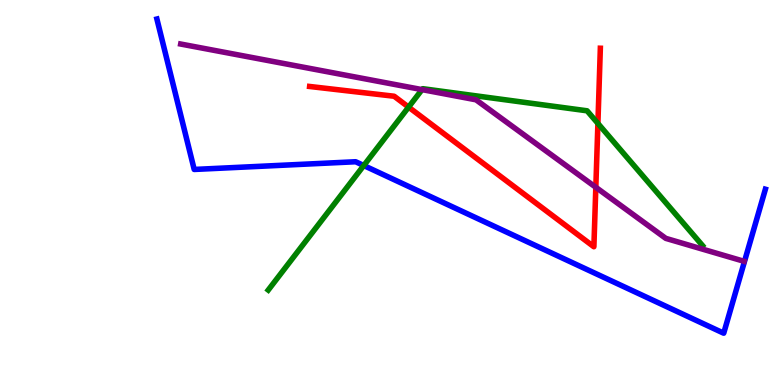[{'lines': ['blue', 'red'], 'intersections': []}, {'lines': ['green', 'red'], 'intersections': [{'x': 5.27, 'y': 7.22}, {'x': 7.71, 'y': 6.79}]}, {'lines': ['purple', 'red'], 'intersections': [{'x': 7.69, 'y': 5.14}]}, {'lines': ['blue', 'green'], 'intersections': [{'x': 4.69, 'y': 5.7}]}, {'lines': ['blue', 'purple'], 'intersections': []}, {'lines': ['green', 'purple'], 'intersections': [{'x': 5.45, 'y': 7.67}]}]